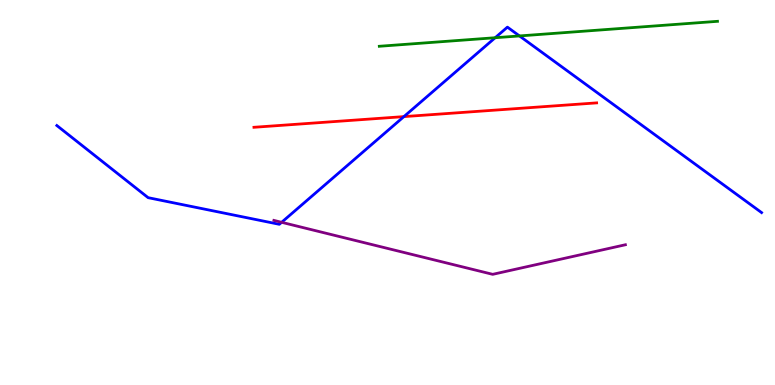[{'lines': ['blue', 'red'], 'intersections': [{'x': 5.21, 'y': 6.97}]}, {'lines': ['green', 'red'], 'intersections': []}, {'lines': ['purple', 'red'], 'intersections': []}, {'lines': ['blue', 'green'], 'intersections': [{'x': 6.39, 'y': 9.02}, {'x': 6.7, 'y': 9.07}]}, {'lines': ['blue', 'purple'], 'intersections': [{'x': 3.63, 'y': 4.23}]}, {'lines': ['green', 'purple'], 'intersections': []}]